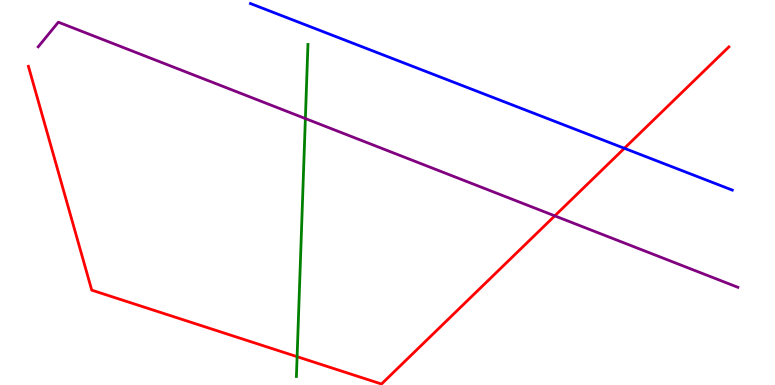[{'lines': ['blue', 'red'], 'intersections': [{'x': 8.06, 'y': 6.15}]}, {'lines': ['green', 'red'], 'intersections': [{'x': 3.83, 'y': 0.736}]}, {'lines': ['purple', 'red'], 'intersections': [{'x': 7.16, 'y': 4.39}]}, {'lines': ['blue', 'green'], 'intersections': []}, {'lines': ['blue', 'purple'], 'intersections': []}, {'lines': ['green', 'purple'], 'intersections': [{'x': 3.94, 'y': 6.92}]}]